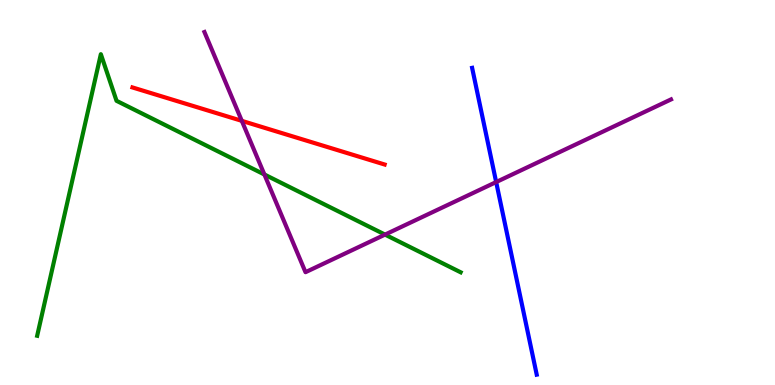[{'lines': ['blue', 'red'], 'intersections': []}, {'lines': ['green', 'red'], 'intersections': []}, {'lines': ['purple', 'red'], 'intersections': [{'x': 3.12, 'y': 6.86}]}, {'lines': ['blue', 'green'], 'intersections': []}, {'lines': ['blue', 'purple'], 'intersections': [{'x': 6.4, 'y': 5.27}]}, {'lines': ['green', 'purple'], 'intersections': [{'x': 3.41, 'y': 5.47}, {'x': 4.97, 'y': 3.91}]}]